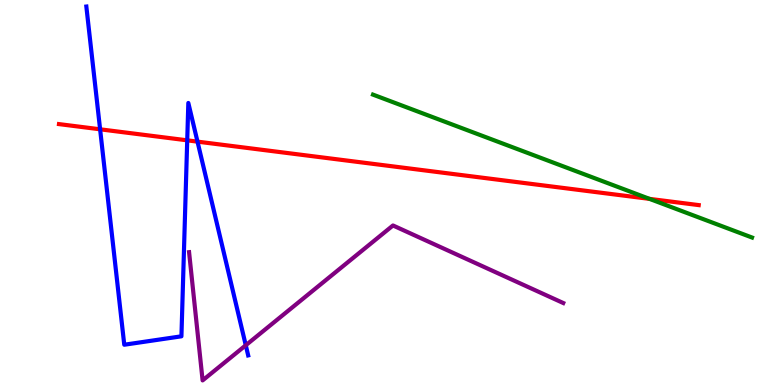[{'lines': ['blue', 'red'], 'intersections': [{'x': 1.29, 'y': 6.64}, {'x': 2.42, 'y': 6.35}, {'x': 2.55, 'y': 6.32}]}, {'lines': ['green', 'red'], 'intersections': [{'x': 8.38, 'y': 4.83}]}, {'lines': ['purple', 'red'], 'intersections': []}, {'lines': ['blue', 'green'], 'intersections': []}, {'lines': ['blue', 'purple'], 'intersections': [{'x': 3.17, 'y': 1.03}]}, {'lines': ['green', 'purple'], 'intersections': []}]